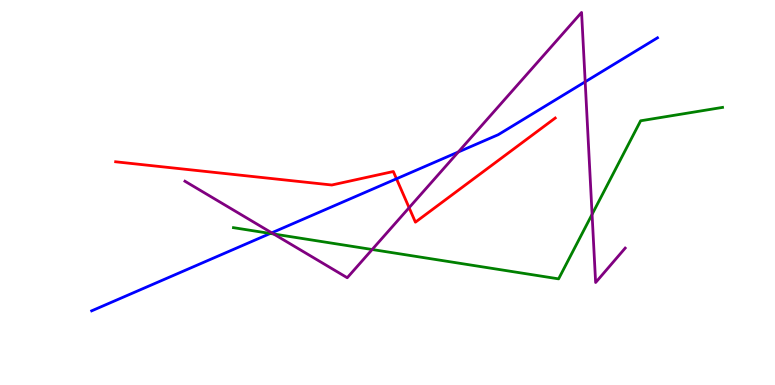[{'lines': ['blue', 'red'], 'intersections': [{'x': 5.12, 'y': 5.36}]}, {'lines': ['green', 'red'], 'intersections': []}, {'lines': ['purple', 'red'], 'intersections': [{'x': 5.28, 'y': 4.61}]}, {'lines': ['blue', 'green'], 'intersections': [{'x': 3.49, 'y': 3.94}]}, {'lines': ['blue', 'purple'], 'intersections': [{'x': 3.51, 'y': 3.95}, {'x': 5.91, 'y': 6.05}, {'x': 7.55, 'y': 7.88}]}, {'lines': ['green', 'purple'], 'intersections': [{'x': 3.53, 'y': 3.92}, {'x': 4.8, 'y': 3.52}, {'x': 7.64, 'y': 4.43}]}]